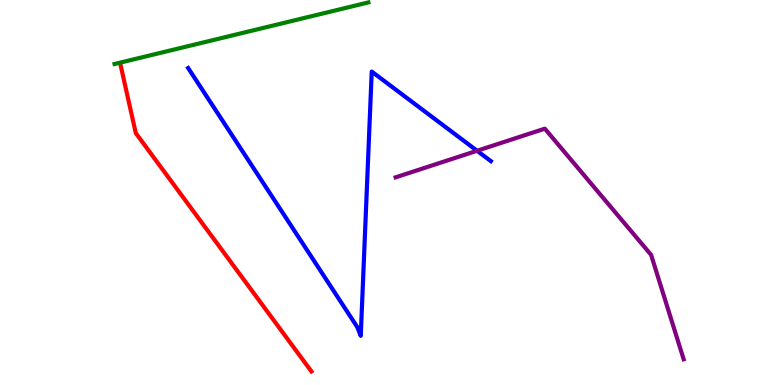[{'lines': ['blue', 'red'], 'intersections': []}, {'lines': ['green', 'red'], 'intersections': []}, {'lines': ['purple', 'red'], 'intersections': []}, {'lines': ['blue', 'green'], 'intersections': []}, {'lines': ['blue', 'purple'], 'intersections': [{'x': 6.16, 'y': 6.08}]}, {'lines': ['green', 'purple'], 'intersections': []}]